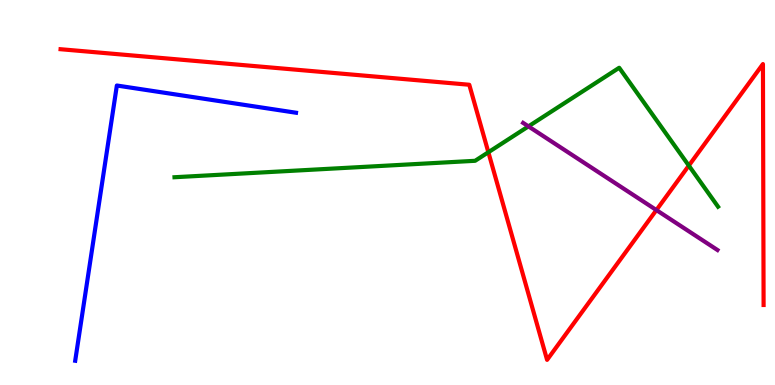[{'lines': ['blue', 'red'], 'intersections': []}, {'lines': ['green', 'red'], 'intersections': [{'x': 6.3, 'y': 6.05}, {'x': 8.89, 'y': 5.7}]}, {'lines': ['purple', 'red'], 'intersections': [{'x': 8.47, 'y': 4.54}]}, {'lines': ['blue', 'green'], 'intersections': []}, {'lines': ['blue', 'purple'], 'intersections': []}, {'lines': ['green', 'purple'], 'intersections': [{'x': 6.82, 'y': 6.72}]}]